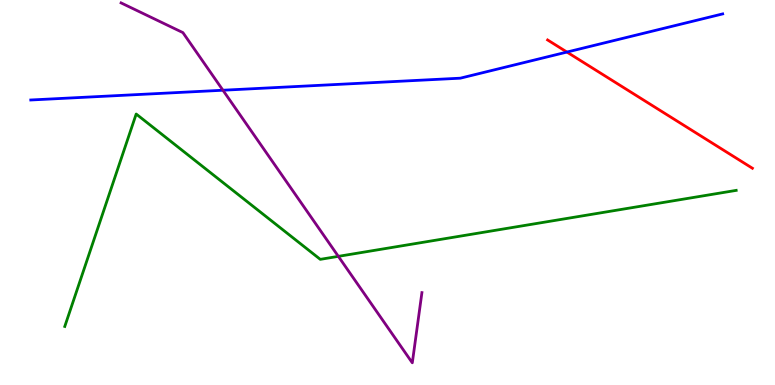[{'lines': ['blue', 'red'], 'intersections': [{'x': 7.32, 'y': 8.65}]}, {'lines': ['green', 'red'], 'intersections': []}, {'lines': ['purple', 'red'], 'intersections': []}, {'lines': ['blue', 'green'], 'intersections': []}, {'lines': ['blue', 'purple'], 'intersections': [{'x': 2.88, 'y': 7.66}]}, {'lines': ['green', 'purple'], 'intersections': [{'x': 4.37, 'y': 3.34}]}]